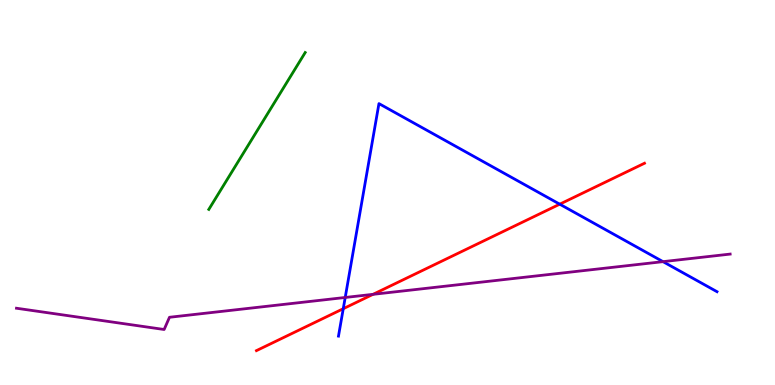[{'lines': ['blue', 'red'], 'intersections': [{'x': 4.43, 'y': 1.98}, {'x': 7.22, 'y': 4.7}]}, {'lines': ['green', 'red'], 'intersections': []}, {'lines': ['purple', 'red'], 'intersections': [{'x': 4.81, 'y': 2.35}]}, {'lines': ['blue', 'green'], 'intersections': []}, {'lines': ['blue', 'purple'], 'intersections': [{'x': 4.45, 'y': 2.27}, {'x': 8.56, 'y': 3.2}]}, {'lines': ['green', 'purple'], 'intersections': []}]